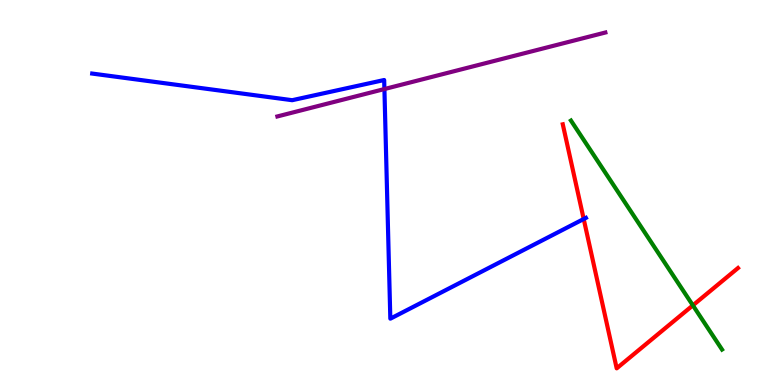[{'lines': ['blue', 'red'], 'intersections': [{'x': 7.53, 'y': 4.31}]}, {'lines': ['green', 'red'], 'intersections': [{'x': 8.94, 'y': 2.07}]}, {'lines': ['purple', 'red'], 'intersections': []}, {'lines': ['blue', 'green'], 'intersections': []}, {'lines': ['blue', 'purple'], 'intersections': [{'x': 4.96, 'y': 7.69}]}, {'lines': ['green', 'purple'], 'intersections': []}]